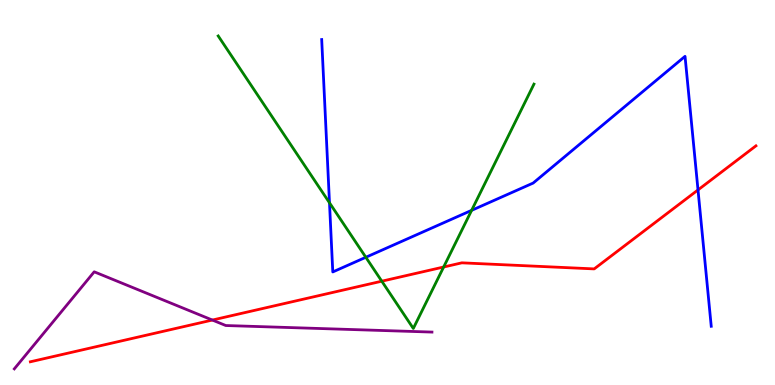[{'lines': ['blue', 'red'], 'intersections': [{'x': 9.01, 'y': 5.07}]}, {'lines': ['green', 'red'], 'intersections': [{'x': 4.93, 'y': 2.7}, {'x': 5.72, 'y': 3.06}]}, {'lines': ['purple', 'red'], 'intersections': [{'x': 2.74, 'y': 1.69}]}, {'lines': ['blue', 'green'], 'intersections': [{'x': 4.25, 'y': 4.73}, {'x': 4.72, 'y': 3.32}, {'x': 6.09, 'y': 4.54}]}, {'lines': ['blue', 'purple'], 'intersections': []}, {'lines': ['green', 'purple'], 'intersections': []}]